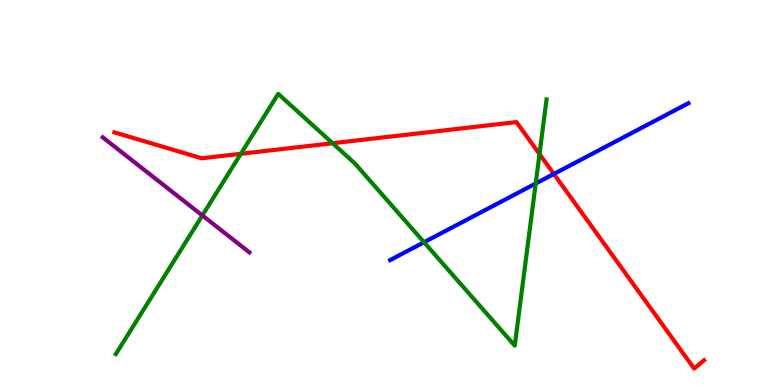[{'lines': ['blue', 'red'], 'intersections': [{'x': 7.15, 'y': 5.48}]}, {'lines': ['green', 'red'], 'intersections': [{'x': 3.11, 'y': 6.01}, {'x': 4.29, 'y': 6.28}, {'x': 6.96, 'y': 6.0}]}, {'lines': ['purple', 'red'], 'intersections': []}, {'lines': ['blue', 'green'], 'intersections': [{'x': 5.47, 'y': 3.71}, {'x': 6.91, 'y': 5.23}]}, {'lines': ['blue', 'purple'], 'intersections': []}, {'lines': ['green', 'purple'], 'intersections': [{'x': 2.61, 'y': 4.4}]}]